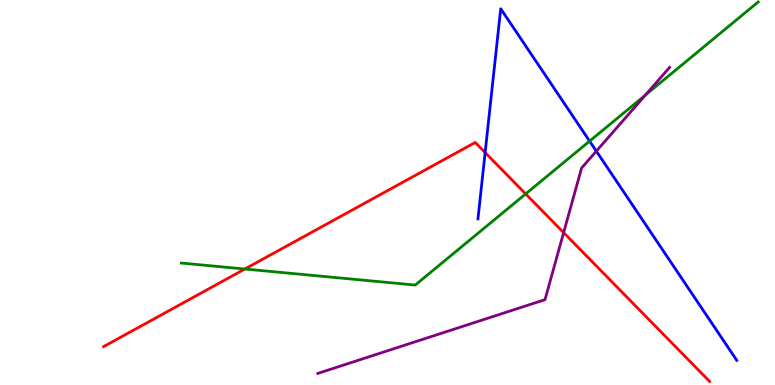[{'lines': ['blue', 'red'], 'intersections': [{'x': 6.26, 'y': 6.04}]}, {'lines': ['green', 'red'], 'intersections': [{'x': 3.16, 'y': 3.01}, {'x': 6.78, 'y': 4.96}]}, {'lines': ['purple', 'red'], 'intersections': [{'x': 7.27, 'y': 3.96}]}, {'lines': ['blue', 'green'], 'intersections': [{'x': 7.61, 'y': 6.33}]}, {'lines': ['blue', 'purple'], 'intersections': [{'x': 7.69, 'y': 6.07}]}, {'lines': ['green', 'purple'], 'intersections': [{'x': 8.33, 'y': 7.53}]}]